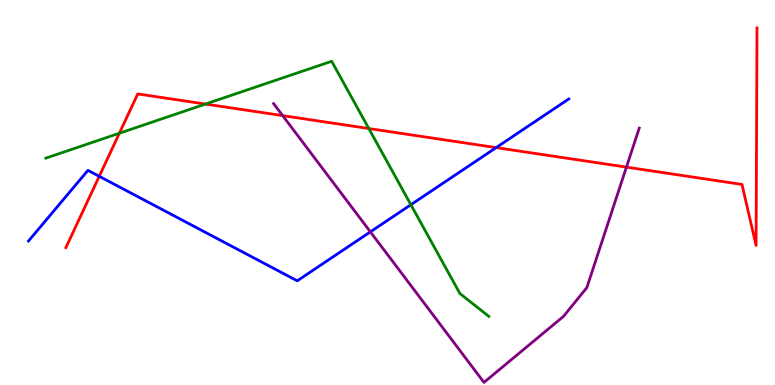[{'lines': ['blue', 'red'], 'intersections': [{'x': 1.28, 'y': 5.42}, {'x': 6.4, 'y': 6.17}]}, {'lines': ['green', 'red'], 'intersections': [{'x': 1.54, 'y': 6.54}, {'x': 2.65, 'y': 7.3}, {'x': 4.76, 'y': 6.66}]}, {'lines': ['purple', 'red'], 'intersections': [{'x': 3.65, 'y': 7.0}, {'x': 8.08, 'y': 5.66}]}, {'lines': ['blue', 'green'], 'intersections': [{'x': 5.3, 'y': 4.68}]}, {'lines': ['blue', 'purple'], 'intersections': [{'x': 4.78, 'y': 3.98}]}, {'lines': ['green', 'purple'], 'intersections': []}]